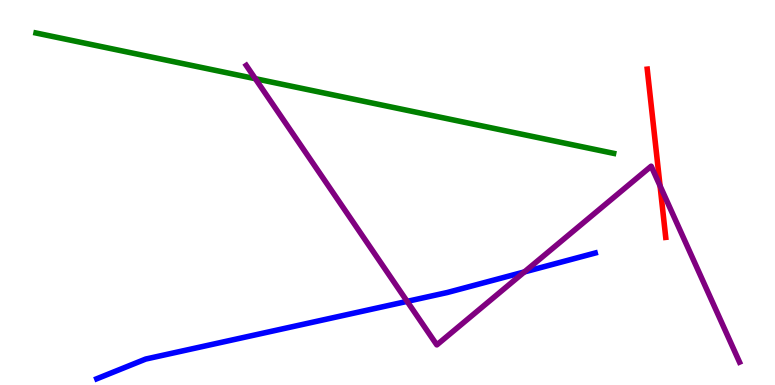[{'lines': ['blue', 'red'], 'intersections': []}, {'lines': ['green', 'red'], 'intersections': []}, {'lines': ['purple', 'red'], 'intersections': [{'x': 8.52, 'y': 5.17}]}, {'lines': ['blue', 'green'], 'intersections': []}, {'lines': ['blue', 'purple'], 'intersections': [{'x': 5.25, 'y': 2.17}, {'x': 6.77, 'y': 2.94}]}, {'lines': ['green', 'purple'], 'intersections': [{'x': 3.29, 'y': 7.96}]}]